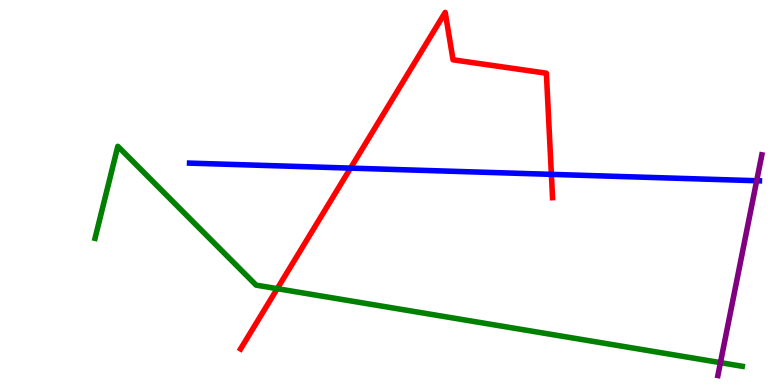[{'lines': ['blue', 'red'], 'intersections': [{'x': 4.52, 'y': 5.63}, {'x': 7.11, 'y': 5.47}]}, {'lines': ['green', 'red'], 'intersections': [{'x': 3.58, 'y': 2.5}]}, {'lines': ['purple', 'red'], 'intersections': []}, {'lines': ['blue', 'green'], 'intersections': []}, {'lines': ['blue', 'purple'], 'intersections': [{'x': 9.76, 'y': 5.31}]}, {'lines': ['green', 'purple'], 'intersections': [{'x': 9.3, 'y': 0.581}]}]